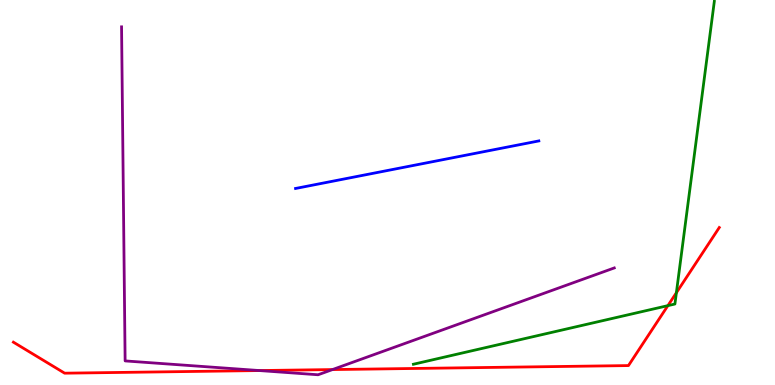[{'lines': ['blue', 'red'], 'intersections': []}, {'lines': ['green', 'red'], 'intersections': [{'x': 8.62, 'y': 2.06}, {'x': 8.73, 'y': 2.4}]}, {'lines': ['purple', 'red'], 'intersections': [{'x': 3.35, 'y': 0.375}, {'x': 4.29, 'y': 0.401}]}, {'lines': ['blue', 'green'], 'intersections': []}, {'lines': ['blue', 'purple'], 'intersections': []}, {'lines': ['green', 'purple'], 'intersections': []}]